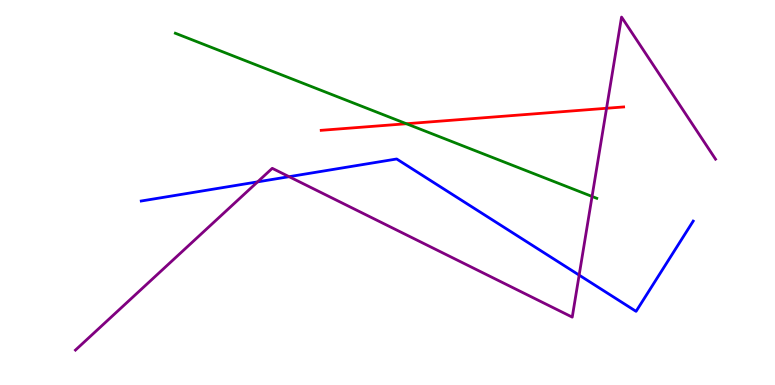[{'lines': ['blue', 'red'], 'intersections': []}, {'lines': ['green', 'red'], 'intersections': [{'x': 5.24, 'y': 6.79}]}, {'lines': ['purple', 'red'], 'intersections': [{'x': 7.83, 'y': 7.19}]}, {'lines': ['blue', 'green'], 'intersections': []}, {'lines': ['blue', 'purple'], 'intersections': [{'x': 3.32, 'y': 5.28}, {'x': 3.73, 'y': 5.41}, {'x': 7.47, 'y': 2.85}]}, {'lines': ['green', 'purple'], 'intersections': [{'x': 7.64, 'y': 4.9}]}]